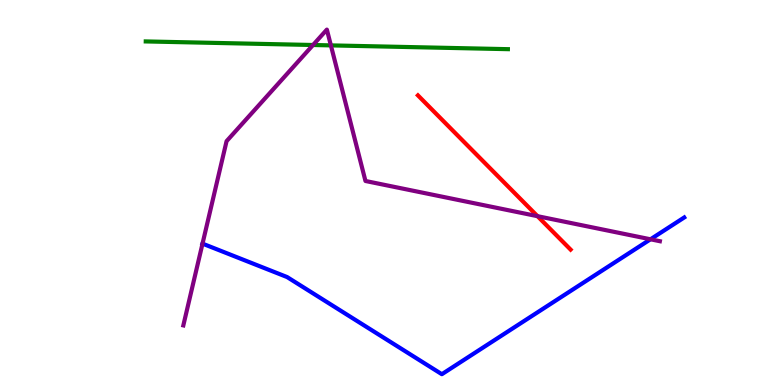[{'lines': ['blue', 'red'], 'intersections': []}, {'lines': ['green', 'red'], 'intersections': []}, {'lines': ['purple', 'red'], 'intersections': [{'x': 6.94, 'y': 4.38}]}, {'lines': ['blue', 'green'], 'intersections': []}, {'lines': ['blue', 'purple'], 'intersections': [{'x': 2.61, 'y': 3.67}, {'x': 8.39, 'y': 3.78}]}, {'lines': ['green', 'purple'], 'intersections': [{'x': 4.04, 'y': 8.83}, {'x': 4.27, 'y': 8.82}]}]